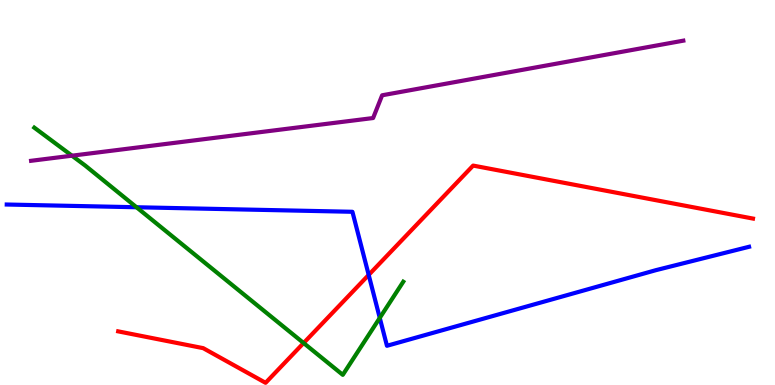[{'lines': ['blue', 'red'], 'intersections': [{'x': 4.76, 'y': 2.86}]}, {'lines': ['green', 'red'], 'intersections': [{'x': 3.92, 'y': 1.09}]}, {'lines': ['purple', 'red'], 'intersections': []}, {'lines': ['blue', 'green'], 'intersections': [{'x': 1.76, 'y': 4.62}, {'x': 4.9, 'y': 1.74}]}, {'lines': ['blue', 'purple'], 'intersections': []}, {'lines': ['green', 'purple'], 'intersections': [{'x': 0.929, 'y': 5.96}]}]